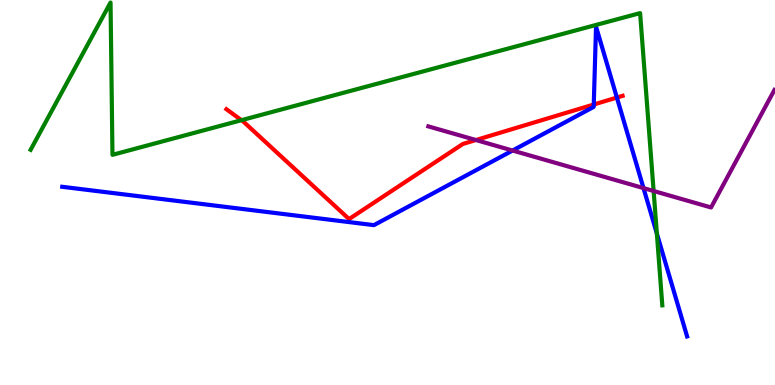[{'lines': ['blue', 'red'], 'intersections': [{'x': 7.66, 'y': 7.29}, {'x': 7.96, 'y': 7.47}]}, {'lines': ['green', 'red'], 'intersections': [{'x': 3.12, 'y': 6.88}]}, {'lines': ['purple', 'red'], 'intersections': [{'x': 6.14, 'y': 6.36}]}, {'lines': ['blue', 'green'], 'intersections': [{'x': 8.48, 'y': 3.93}]}, {'lines': ['blue', 'purple'], 'intersections': [{'x': 6.61, 'y': 6.09}, {'x': 8.3, 'y': 5.11}]}, {'lines': ['green', 'purple'], 'intersections': [{'x': 8.43, 'y': 5.04}]}]